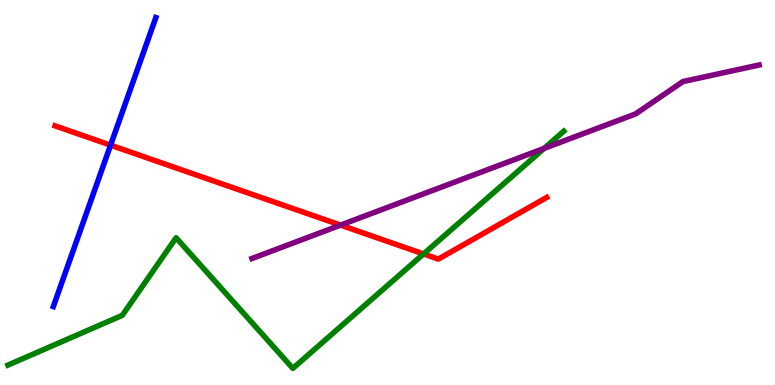[{'lines': ['blue', 'red'], 'intersections': [{'x': 1.43, 'y': 6.23}]}, {'lines': ['green', 'red'], 'intersections': [{'x': 5.47, 'y': 3.4}]}, {'lines': ['purple', 'red'], 'intersections': [{'x': 4.39, 'y': 4.15}]}, {'lines': ['blue', 'green'], 'intersections': []}, {'lines': ['blue', 'purple'], 'intersections': []}, {'lines': ['green', 'purple'], 'intersections': [{'x': 7.02, 'y': 6.15}]}]